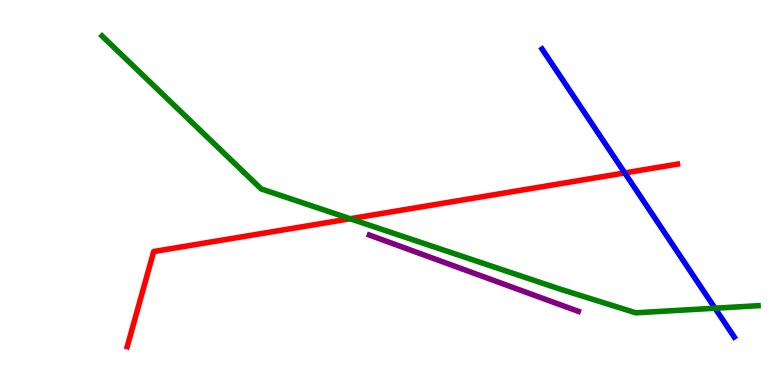[{'lines': ['blue', 'red'], 'intersections': [{'x': 8.06, 'y': 5.51}]}, {'lines': ['green', 'red'], 'intersections': [{'x': 4.52, 'y': 4.32}]}, {'lines': ['purple', 'red'], 'intersections': []}, {'lines': ['blue', 'green'], 'intersections': [{'x': 9.23, 'y': 1.99}]}, {'lines': ['blue', 'purple'], 'intersections': []}, {'lines': ['green', 'purple'], 'intersections': []}]